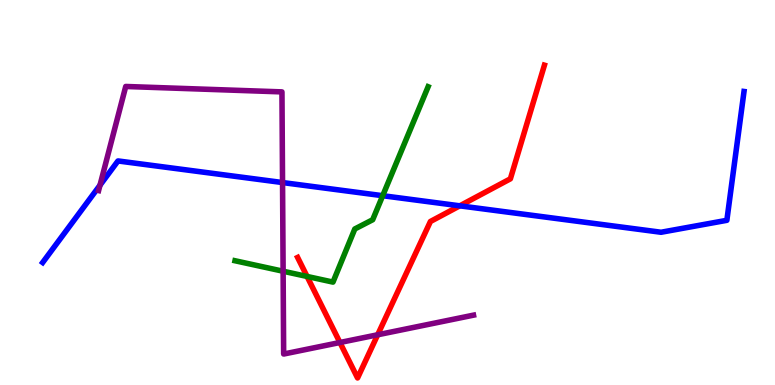[{'lines': ['blue', 'red'], 'intersections': [{'x': 5.93, 'y': 4.65}]}, {'lines': ['green', 'red'], 'intersections': [{'x': 3.96, 'y': 2.82}]}, {'lines': ['purple', 'red'], 'intersections': [{'x': 4.39, 'y': 1.1}, {'x': 4.87, 'y': 1.3}]}, {'lines': ['blue', 'green'], 'intersections': [{'x': 4.94, 'y': 4.92}]}, {'lines': ['blue', 'purple'], 'intersections': [{'x': 1.29, 'y': 5.19}, {'x': 3.65, 'y': 5.26}]}, {'lines': ['green', 'purple'], 'intersections': [{'x': 3.65, 'y': 2.96}]}]